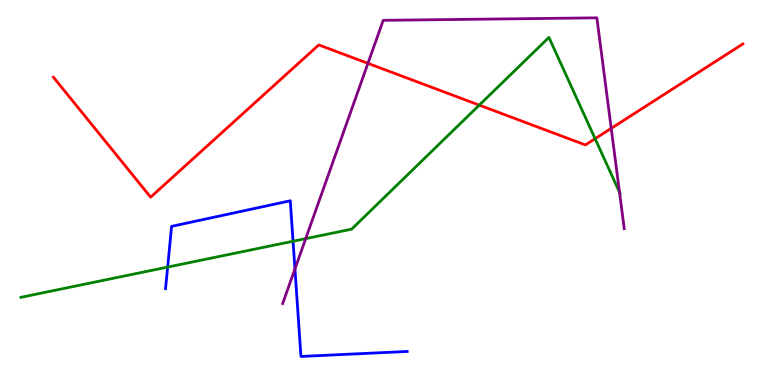[{'lines': ['blue', 'red'], 'intersections': []}, {'lines': ['green', 'red'], 'intersections': [{'x': 6.18, 'y': 7.27}, {'x': 7.68, 'y': 6.4}]}, {'lines': ['purple', 'red'], 'intersections': [{'x': 4.75, 'y': 8.35}, {'x': 7.89, 'y': 6.67}]}, {'lines': ['blue', 'green'], 'intersections': [{'x': 2.16, 'y': 3.06}, {'x': 3.78, 'y': 3.73}]}, {'lines': ['blue', 'purple'], 'intersections': [{'x': 3.81, 'y': 3.01}]}, {'lines': ['green', 'purple'], 'intersections': [{'x': 3.94, 'y': 3.8}, {'x': 7.99, 'y': 5.01}]}]